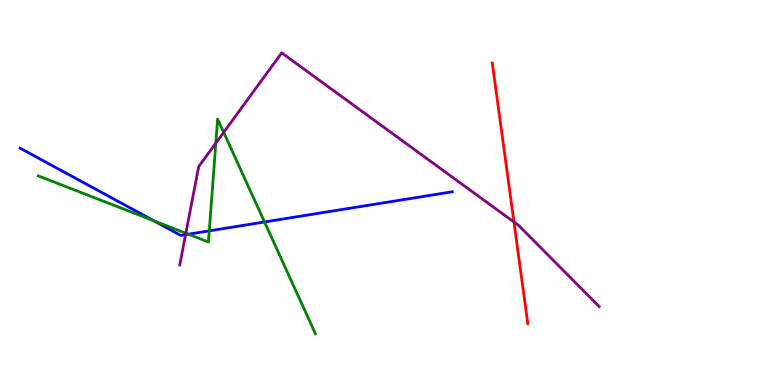[{'lines': ['blue', 'red'], 'intersections': []}, {'lines': ['green', 'red'], 'intersections': []}, {'lines': ['purple', 'red'], 'intersections': [{'x': 6.63, 'y': 4.23}]}, {'lines': ['blue', 'green'], 'intersections': [{'x': 1.99, 'y': 4.26}, {'x': 2.43, 'y': 3.92}, {'x': 2.7, 'y': 4.0}, {'x': 3.41, 'y': 4.23}]}, {'lines': ['blue', 'purple'], 'intersections': [{'x': 2.39, 'y': 3.9}]}, {'lines': ['green', 'purple'], 'intersections': [{'x': 2.4, 'y': 3.94}, {'x': 2.78, 'y': 6.28}, {'x': 2.89, 'y': 6.56}]}]